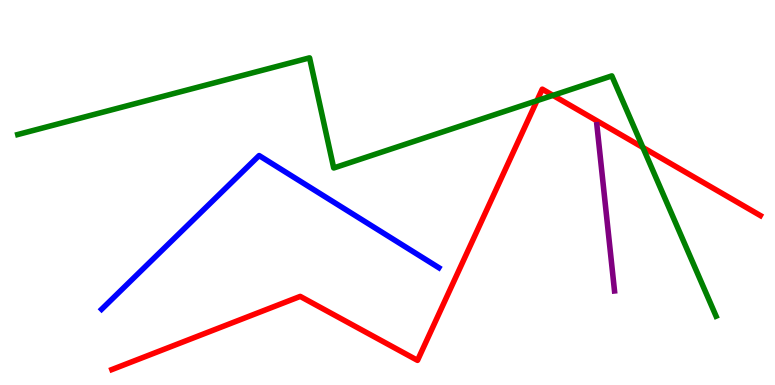[{'lines': ['blue', 'red'], 'intersections': []}, {'lines': ['green', 'red'], 'intersections': [{'x': 6.93, 'y': 7.39}, {'x': 7.14, 'y': 7.52}, {'x': 8.3, 'y': 6.17}]}, {'lines': ['purple', 'red'], 'intersections': []}, {'lines': ['blue', 'green'], 'intersections': []}, {'lines': ['blue', 'purple'], 'intersections': []}, {'lines': ['green', 'purple'], 'intersections': []}]